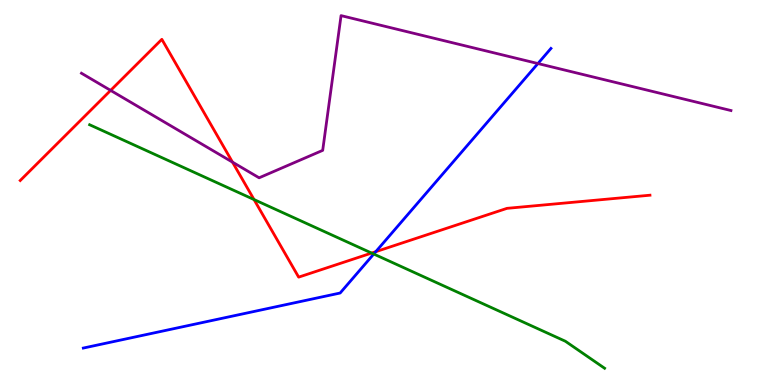[{'lines': ['blue', 'red'], 'intersections': [{'x': 4.85, 'y': 3.46}]}, {'lines': ['green', 'red'], 'intersections': [{'x': 3.28, 'y': 4.82}, {'x': 4.79, 'y': 3.43}]}, {'lines': ['purple', 'red'], 'intersections': [{'x': 1.43, 'y': 7.65}, {'x': 3.0, 'y': 5.79}]}, {'lines': ['blue', 'green'], 'intersections': [{'x': 4.82, 'y': 3.4}]}, {'lines': ['blue', 'purple'], 'intersections': [{'x': 6.94, 'y': 8.35}]}, {'lines': ['green', 'purple'], 'intersections': []}]